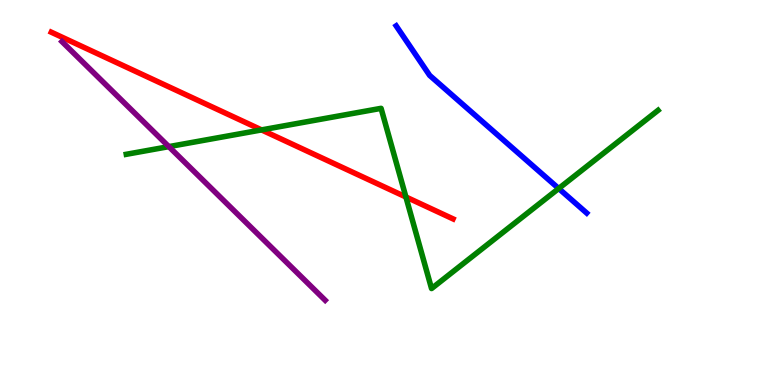[{'lines': ['blue', 'red'], 'intersections': []}, {'lines': ['green', 'red'], 'intersections': [{'x': 3.37, 'y': 6.63}, {'x': 5.24, 'y': 4.88}]}, {'lines': ['purple', 'red'], 'intersections': []}, {'lines': ['blue', 'green'], 'intersections': [{'x': 7.21, 'y': 5.1}]}, {'lines': ['blue', 'purple'], 'intersections': []}, {'lines': ['green', 'purple'], 'intersections': [{'x': 2.18, 'y': 6.19}]}]